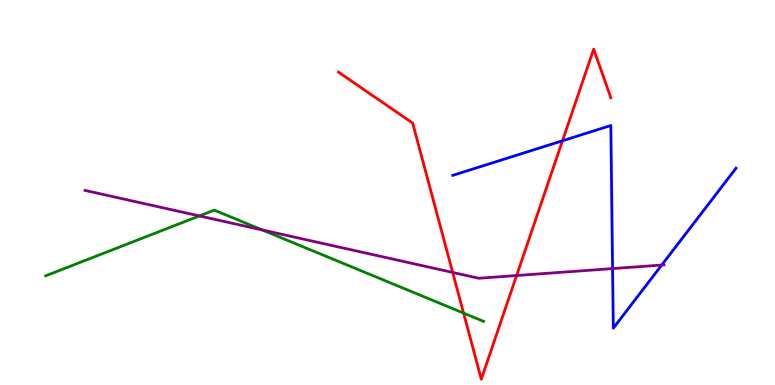[{'lines': ['blue', 'red'], 'intersections': [{'x': 7.26, 'y': 6.34}]}, {'lines': ['green', 'red'], 'intersections': [{'x': 5.98, 'y': 1.87}]}, {'lines': ['purple', 'red'], 'intersections': [{'x': 5.84, 'y': 2.92}, {'x': 6.67, 'y': 2.84}]}, {'lines': ['blue', 'green'], 'intersections': []}, {'lines': ['blue', 'purple'], 'intersections': [{'x': 7.9, 'y': 3.02}, {'x': 8.54, 'y': 3.12}]}, {'lines': ['green', 'purple'], 'intersections': [{'x': 2.57, 'y': 4.39}, {'x': 3.38, 'y': 4.03}]}]